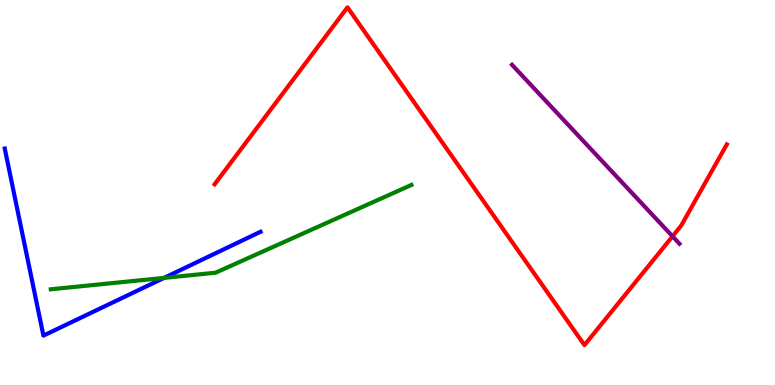[{'lines': ['blue', 'red'], 'intersections': []}, {'lines': ['green', 'red'], 'intersections': []}, {'lines': ['purple', 'red'], 'intersections': [{'x': 8.68, 'y': 3.86}]}, {'lines': ['blue', 'green'], 'intersections': [{'x': 2.12, 'y': 2.78}]}, {'lines': ['blue', 'purple'], 'intersections': []}, {'lines': ['green', 'purple'], 'intersections': []}]